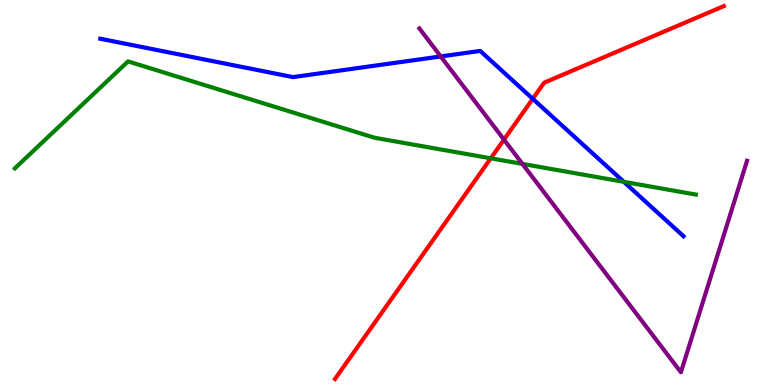[{'lines': ['blue', 'red'], 'intersections': [{'x': 6.87, 'y': 7.43}]}, {'lines': ['green', 'red'], 'intersections': [{'x': 6.33, 'y': 5.89}]}, {'lines': ['purple', 'red'], 'intersections': [{'x': 6.5, 'y': 6.37}]}, {'lines': ['blue', 'green'], 'intersections': [{'x': 8.05, 'y': 5.28}]}, {'lines': ['blue', 'purple'], 'intersections': [{'x': 5.69, 'y': 8.53}]}, {'lines': ['green', 'purple'], 'intersections': [{'x': 6.74, 'y': 5.74}]}]